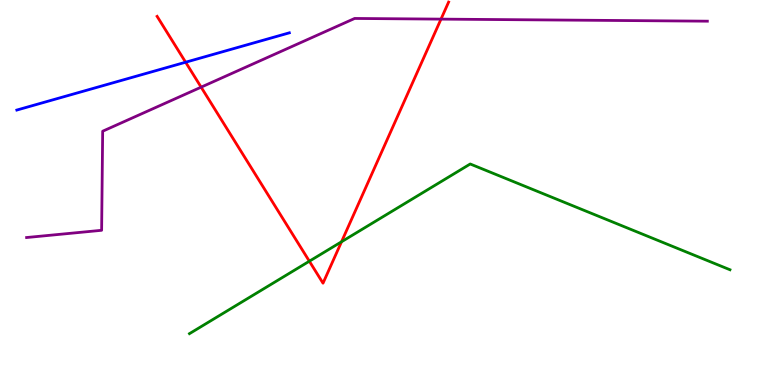[{'lines': ['blue', 'red'], 'intersections': [{'x': 2.4, 'y': 8.38}]}, {'lines': ['green', 'red'], 'intersections': [{'x': 3.99, 'y': 3.22}, {'x': 4.41, 'y': 3.72}]}, {'lines': ['purple', 'red'], 'intersections': [{'x': 2.6, 'y': 7.74}, {'x': 5.69, 'y': 9.5}]}, {'lines': ['blue', 'green'], 'intersections': []}, {'lines': ['blue', 'purple'], 'intersections': []}, {'lines': ['green', 'purple'], 'intersections': []}]